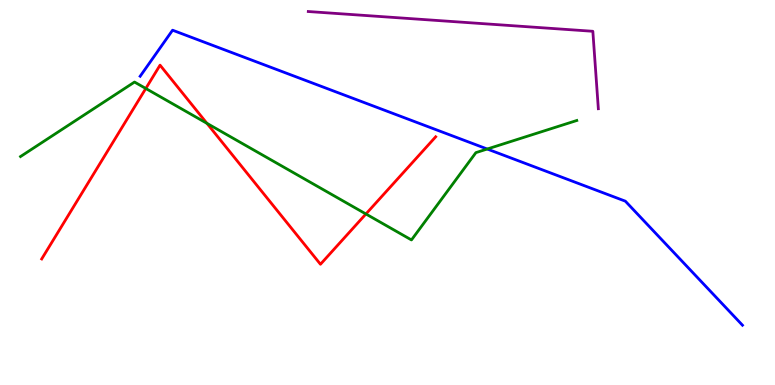[{'lines': ['blue', 'red'], 'intersections': []}, {'lines': ['green', 'red'], 'intersections': [{'x': 1.88, 'y': 7.7}, {'x': 2.67, 'y': 6.8}, {'x': 4.72, 'y': 4.44}]}, {'lines': ['purple', 'red'], 'intersections': []}, {'lines': ['blue', 'green'], 'intersections': [{'x': 6.29, 'y': 6.13}]}, {'lines': ['blue', 'purple'], 'intersections': []}, {'lines': ['green', 'purple'], 'intersections': []}]